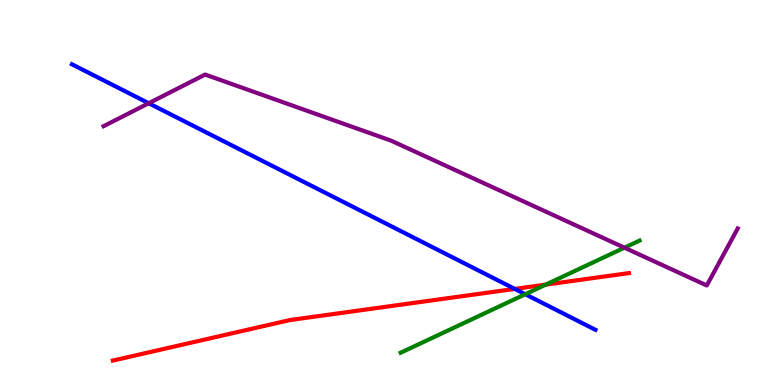[{'lines': ['blue', 'red'], 'intersections': [{'x': 6.64, 'y': 2.5}]}, {'lines': ['green', 'red'], 'intersections': [{'x': 7.04, 'y': 2.61}]}, {'lines': ['purple', 'red'], 'intersections': []}, {'lines': ['blue', 'green'], 'intersections': [{'x': 6.78, 'y': 2.36}]}, {'lines': ['blue', 'purple'], 'intersections': [{'x': 1.92, 'y': 7.32}]}, {'lines': ['green', 'purple'], 'intersections': [{'x': 8.06, 'y': 3.57}]}]